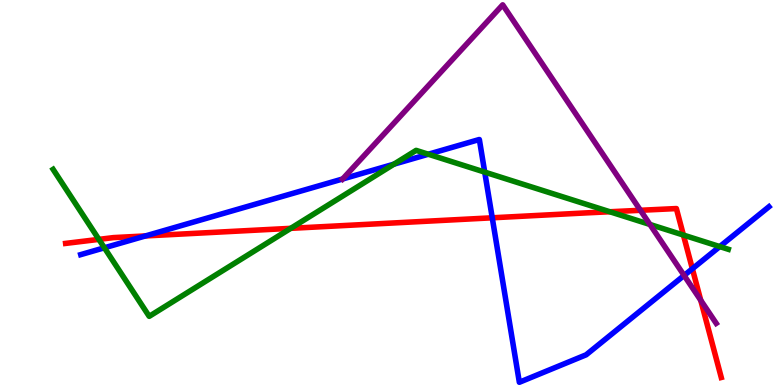[{'lines': ['blue', 'red'], 'intersections': [{'x': 1.88, 'y': 3.87}, {'x': 6.35, 'y': 4.34}, {'x': 8.93, 'y': 3.02}]}, {'lines': ['green', 'red'], 'intersections': [{'x': 1.28, 'y': 3.78}, {'x': 3.75, 'y': 4.07}, {'x': 7.87, 'y': 4.5}, {'x': 8.82, 'y': 3.89}]}, {'lines': ['purple', 'red'], 'intersections': [{'x': 8.26, 'y': 4.54}, {'x': 9.04, 'y': 2.2}]}, {'lines': ['blue', 'green'], 'intersections': [{'x': 1.35, 'y': 3.56}, {'x': 5.08, 'y': 5.74}, {'x': 5.53, 'y': 5.99}, {'x': 6.25, 'y': 5.53}, {'x': 9.29, 'y': 3.6}]}, {'lines': ['blue', 'purple'], 'intersections': [{'x': 4.42, 'y': 5.35}, {'x': 8.83, 'y': 2.85}]}, {'lines': ['green', 'purple'], 'intersections': [{'x': 8.39, 'y': 4.17}]}]